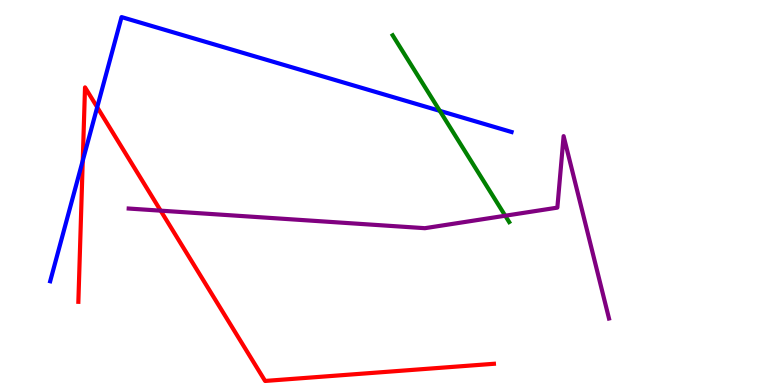[{'lines': ['blue', 'red'], 'intersections': [{'x': 1.07, 'y': 5.83}, {'x': 1.25, 'y': 7.22}]}, {'lines': ['green', 'red'], 'intersections': []}, {'lines': ['purple', 'red'], 'intersections': [{'x': 2.07, 'y': 4.53}]}, {'lines': ['blue', 'green'], 'intersections': [{'x': 5.67, 'y': 7.12}]}, {'lines': ['blue', 'purple'], 'intersections': []}, {'lines': ['green', 'purple'], 'intersections': [{'x': 6.52, 'y': 4.4}]}]